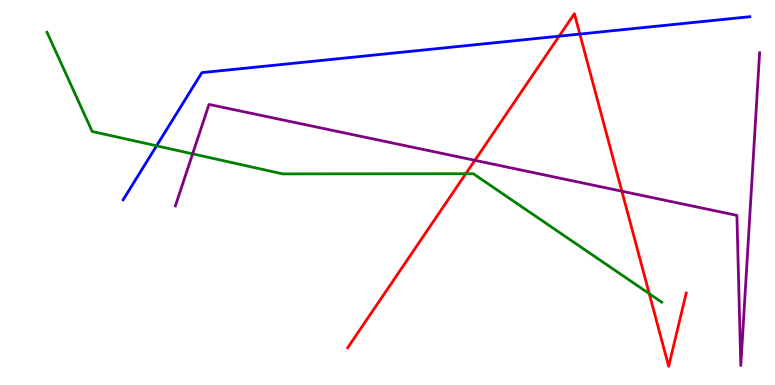[{'lines': ['blue', 'red'], 'intersections': [{'x': 7.21, 'y': 9.06}, {'x': 7.48, 'y': 9.12}]}, {'lines': ['green', 'red'], 'intersections': [{'x': 6.01, 'y': 5.49}, {'x': 8.38, 'y': 2.37}]}, {'lines': ['purple', 'red'], 'intersections': [{'x': 6.13, 'y': 5.84}, {'x': 8.02, 'y': 5.03}]}, {'lines': ['blue', 'green'], 'intersections': [{'x': 2.02, 'y': 6.21}]}, {'lines': ['blue', 'purple'], 'intersections': []}, {'lines': ['green', 'purple'], 'intersections': [{'x': 2.49, 'y': 6.0}]}]